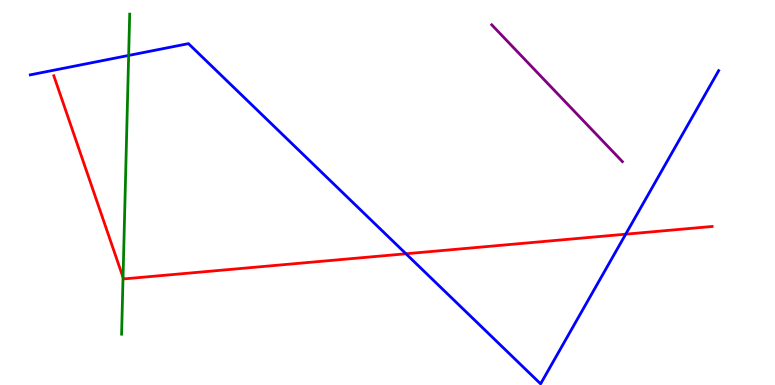[{'lines': ['blue', 'red'], 'intersections': [{'x': 5.24, 'y': 3.41}, {'x': 8.07, 'y': 3.92}]}, {'lines': ['green', 'red'], 'intersections': [{'x': 1.59, 'y': 2.8}]}, {'lines': ['purple', 'red'], 'intersections': []}, {'lines': ['blue', 'green'], 'intersections': [{'x': 1.66, 'y': 8.56}]}, {'lines': ['blue', 'purple'], 'intersections': []}, {'lines': ['green', 'purple'], 'intersections': []}]